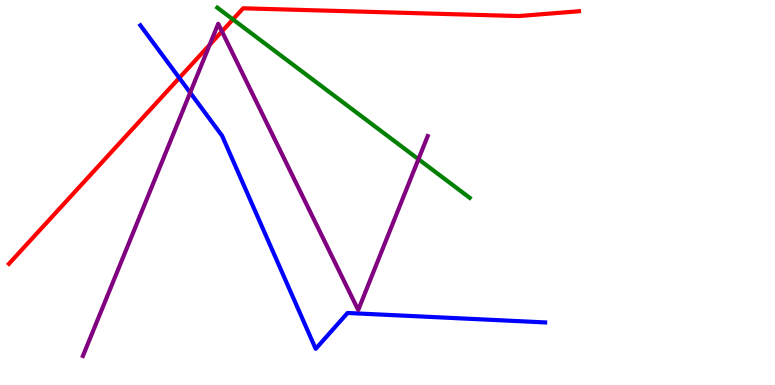[{'lines': ['blue', 'red'], 'intersections': [{'x': 2.31, 'y': 7.98}]}, {'lines': ['green', 'red'], 'intersections': [{'x': 3.01, 'y': 9.5}]}, {'lines': ['purple', 'red'], 'intersections': [{'x': 2.71, 'y': 8.84}, {'x': 2.86, 'y': 9.18}]}, {'lines': ['blue', 'green'], 'intersections': []}, {'lines': ['blue', 'purple'], 'intersections': [{'x': 2.45, 'y': 7.59}]}, {'lines': ['green', 'purple'], 'intersections': [{'x': 5.4, 'y': 5.86}]}]